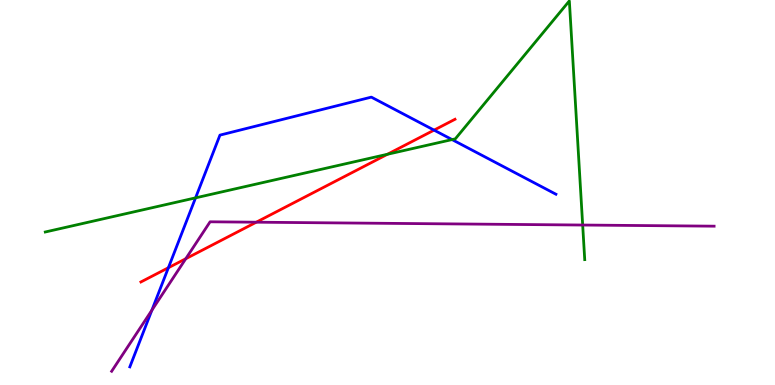[{'lines': ['blue', 'red'], 'intersections': [{'x': 2.17, 'y': 3.05}, {'x': 5.6, 'y': 6.62}]}, {'lines': ['green', 'red'], 'intersections': [{'x': 5.0, 'y': 5.99}]}, {'lines': ['purple', 'red'], 'intersections': [{'x': 2.4, 'y': 3.28}, {'x': 3.31, 'y': 4.23}]}, {'lines': ['blue', 'green'], 'intersections': [{'x': 2.52, 'y': 4.86}, {'x': 5.83, 'y': 6.37}]}, {'lines': ['blue', 'purple'], 'intersections': [{'x': 1.96, 'y': 1.94}]}, {'lines': ['green', 'purple'], 'intersections': [{'x': 7.52, 'y': 4.15}]}]